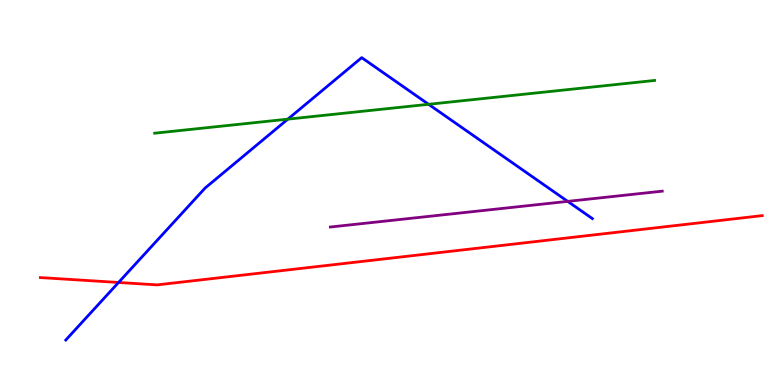[{'lines': ['blue', 'red'], 'intersections': [{'x': 1.53, 'y': 2.66}]}, {'lines': ['green', 'red'], 'intersections': []}, {'lines': ['purple', 'red'], 'intersections': []}, {'lines': ['blue', 'green'], 'intersections': [{'x': 3.71, 'y': 6.91}, {'x': 5.53, 'y': 7.29}]}, {'lines': ['blue', 'purple'], 'intersections': [{'x': 7.33, 'y': 4.77}]}, {'lines': ['green', 'purple'], 'intersections': []}]